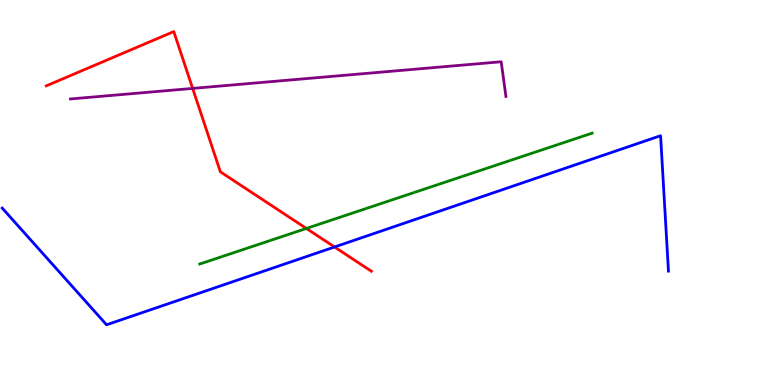[{'lines': ['blue', 'red'], 'intersections': [{'x': 4.32, 'y': 3.58}]}, {'lines': ['green', 'red'], 'intersections': [{'x': 3.95, 'y': 4.07}]}, {'lines': ['purple', 'red'], 'intersections': [{'x': 2.49, 'y': 7.7}]}, {'lines': ['blue', 'green'], 'intersections': []}, {'lines': ['blue', 'purple'], 'intersections': []}, {'lines': ['green', 'purple'], 'intersections': []}]